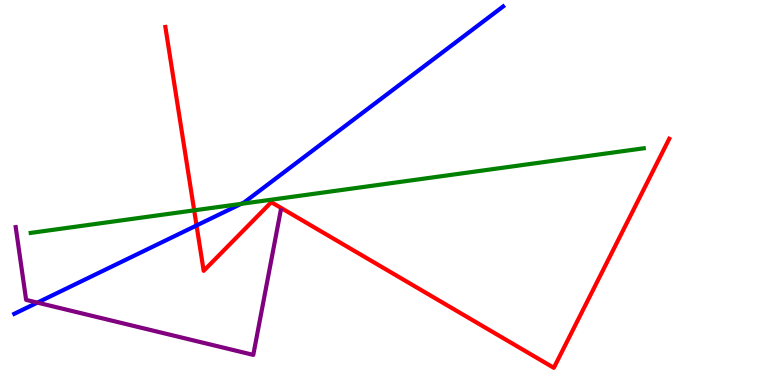[{'lines': ['blue', 'red'], 'intersections': [{'x': 2.54, 'y': 4.14}]}, {'lines': ['green', 'red'], 'intersections': [{'x': 2.51, 'y': 4.54}]}, {'lines': ['purple', 'red'], 'intersections': []}, {'lines': ['blue', 'green'], 'intersections': [{'x': 3.11, 'y': 4.7}]}, {'lines': ['blue', 'purple'], 'intersections': [{'x': 0.482, 'y': 2.14}]}, {'lines': ['green', 'purple'], 'intersections': []}]